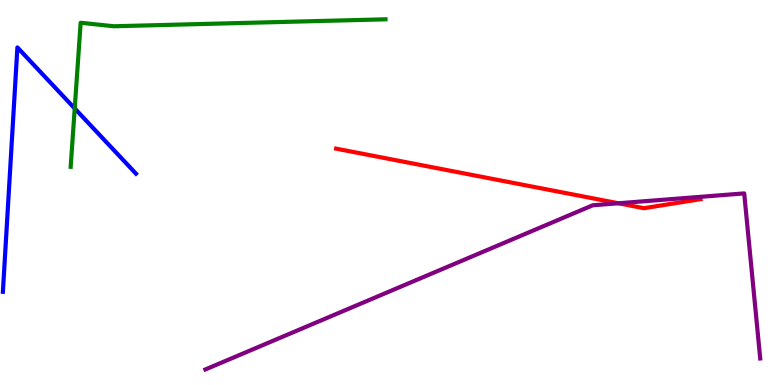[{'lines': ['blue', 'red'], 'intersections': []}, {'lines': ['green', 'red'], 'intersections': []}, {'lines': ['purple', 'red'], 'intersections': [{'x': 7.98, 'y': 4.72}]}, {'lines': ['blue', 'green'], 'intersections': [{'x': 0.964, 'y': 7.18}]}, {'lines': ['blue', 'purple'], 'intersections': []}, {'lines': ['green', 'purple'], 'intersections': []}]